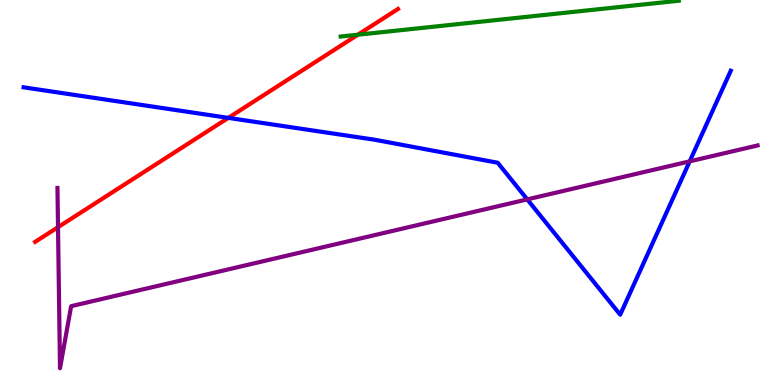[{'lines': ['blue', 'red'], 'intersections': [{'x': 2.95, 'y': 6.94}]}, {'lines': ['green', 'red'], 'intersections': [{'x': 4.62, 'y': 9.1}]}, {'lines': ['purple', 'red'], 'intersections': [{'x': 0.749, 'y': 4.1}]}, {'lines': ['blue', 'green'], 'intersections': []}, {'lines': ['blue', 'purple'], 'intersections': [{'x': 6.8, 'y': 4.82}, {'x': 8.9, 'y': 5.81}]}, {'lines': ['green', 'purple'], 'intersections': []}]